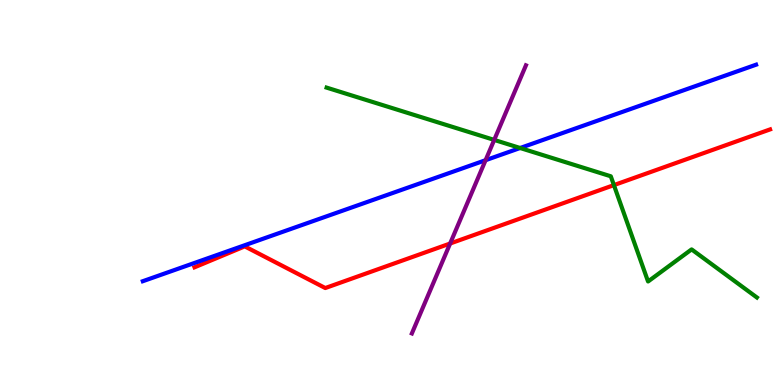[{'lines': ['blue', 'red'], 'intersections': []}, {'lines': ['green', 'red'], 'intersections': [{'x': 7.92, 'y': 5.19}]}, {'lines': ['purple', 'red'], 'intersections': [{'x': 5.81, 'y': 3.67}]}, {'lines': ['blue', 'green'], 'intersections': [{'x': 6.71, 'y': 6.16}]}, {'lines': ['blue', 'purple'], 'intersections': [{'x': 6.27, 'y': 5.84}]}, {'lines': ['green', 'purple'], 'intersections': [{'x': 6.38, 'y': 6.37}]}]